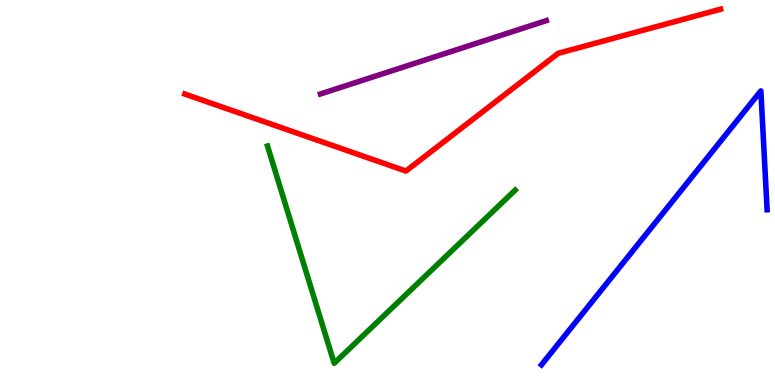[{'lines': ['blue', 'red'], 'intersections': []}, {'lines': ['green', 'red'], 'intersections': []}, {'lines': ['purple', 'red'], 'intersections': []}, {'lines': ['blue', 'green'], 'intersections': []}, {'lines': ['blue', 'purple'], 'intersections': []}, {'lines': ['green', 'purple'], 'intersections': []}]